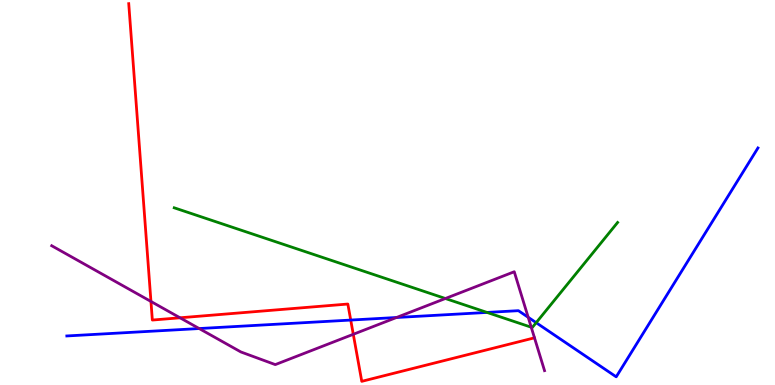[{'lines': ['blue', 'red'], 'intersections': [{'x': 4.53, 'y': 1.69}]}, {'lines': ['green', 'red'], 'intersections': []}, {'lines': ['purple', 'red'], 'intersections': [{'x': 1.95, 'y': 2.17}, {'x': 2.32, 'y': 1.75}, {'x': 4.56, 'y': 1.32}]}, {'lines': ['blue', 'green'], 'intersections': [{'x': 6.28, 'y': 1.88}, {'x': 6.92, 'y': 1.62}]}, {'lines': ['blue', 'purple'], 'intersections': [{'x': 2.57, 'y': 1.47}, {'x': 5.12, 'y': 1.75}, {'x': 6.82, 'y': 1.76}]}, {'lines': ['green', 'purple'], 'intersections': [{'x': 5.75, 'y': 2.25}, {'x': 6.85, 'y': 1.5}]}]